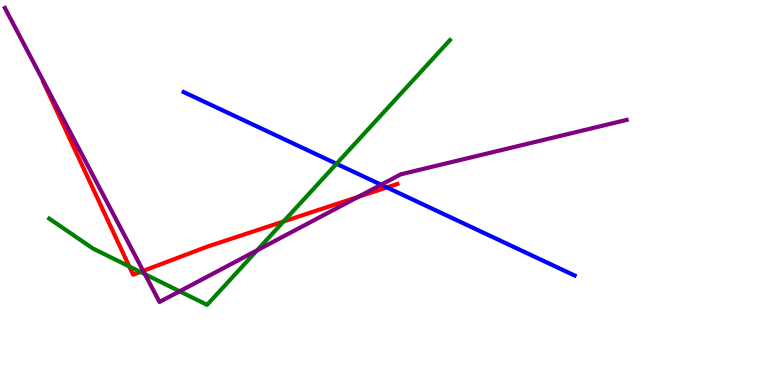[{'lines': ['blue', 'red'], 'intersections': [{'x': 4.99, 'y': 5.13}]}, {'lines': ['green', 'red'], 'intersections': [{'x': 1.67, 'y': 3.08}, {'x': 1.81, 'y': 2.94}, {'x': 3.66, 'y': 4.25}]}, {'lines': ['purple', 'red'], 'intersections': [{'x': 1.85, 'y': 2.96}, {'x': 4.62, 'y': 4.89}]}, {'lines': ['blue', 'green'], 'intersections': [{'x': 4.34, 'y': 5.75}]}, {'lines': ['blue', 'purple'], 'intersections': [{'x': 4.92, 'y': 5.2}]}, {'lines': ['green', 'purple'], 'intersections': [{'x': 1.87, 'y': 2.88}, {'x': 2.32, 'y': 2.43}, {'x': 3.32, 'y': 3.5}]}]